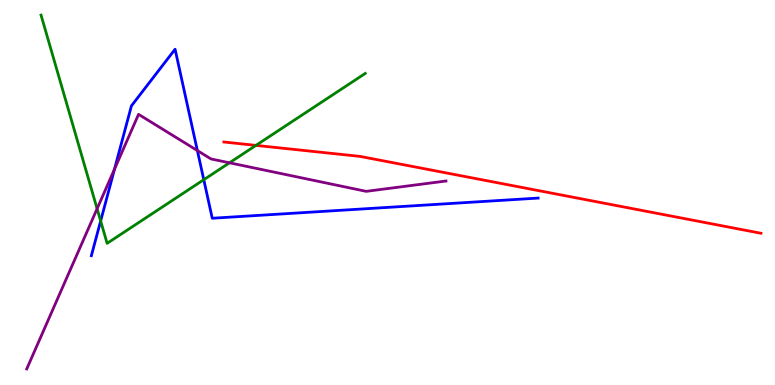[{'lines': ['blue', 'red'], 'intersections': []}, {'lines': ['green', 'red'], 'intersections': [{'x': 3.3, 'y': 6.22}]}, {'lines': ['purple', 'red'], 'intersections': []}, {'lines': ['blue', 'green'], 'intersections': [{'x': 1.3, 'y': 4.26}, {'x': 2.63, 'y': 5.33}]}, {'lines': ['blue', 'purple'], 'intersections': [{'x': 1.48, 'y': 5.61}, {'x': 2.55, 'y': 6.09}]}, {'lines': ['green', 'purple'], 'intersections': [{'x': 1.25, 'y': 4.58}, {'x': 2.96, 'y': 5.77}]}]